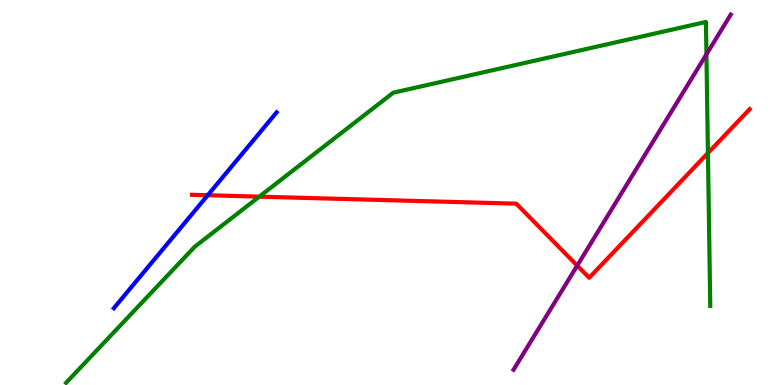[{'lines': ['blue', 'red'], 'intersections': [{'x': 2.68, 'y': 4.93}]}, {'lines': ['green', 'red'], 'intersections': [{'x': 3.35, 'y': 4.89}, {'x': 9.13, 'y': 6.02}]}, {'lines': ['purple', 'red'], 'intersections': [{'x': 7.45, 'y': 3.1}]}, {'lines': ['blue', 'green'], 'intersections': []}, {'lines': ['blue', 'purple'], 'intersections': []}, {'lines': ['green', 'purple'], 'intersections': [{'x': 9.12, 'y': 8.59}]}]